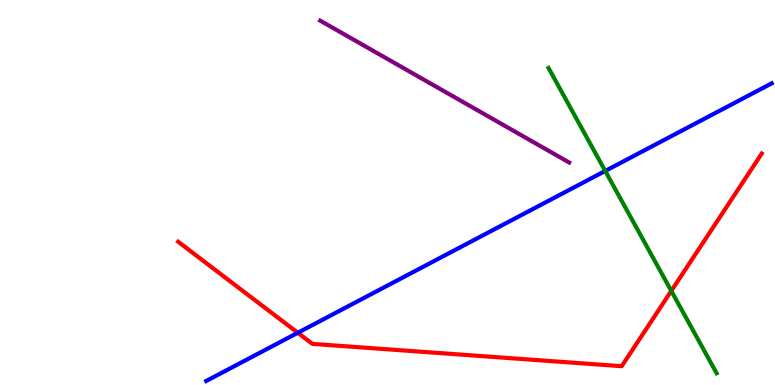[{'lines': ['blue', 'red'], 'intersections': [{'x': 3.84, 'y': 1.36}]}, {'lines': ['green', 'red'], 'intersections': [{'x': 8.66, 'y': 2.44}]}, {'lines': ['purple', 'red'], 'intersections': []}, {'lines': ['blue', 'green'], 'intersections': [{'x': 7.81, 'y': 5.56}]}, {'lines': ['blue', 'purple'], 'intersections': []}, {'lines': ['green', 'purple'], 'intersections': []}]